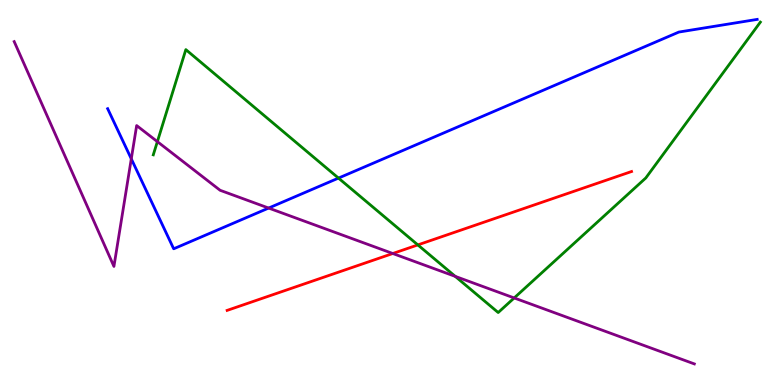[{'lines': ['blue', 'red'], 'intersections': []}, {'lines': ['green', 'red'], 'intersections': [{'x': 5.39, 'y': 3.64}]}, {'lines': ['purple', 'red'], 'intersections': [{'x': 5.07, 'y': 3.42}]}, {'lines': ['blue', 'green'], 'intersections': [{'x': 4.37, 'y': 5.37}]}, {'lines': ['blue', 'purple'], 'intersections': [{'x': 1.69, 'y': 5.87}, {'x': 3.47, 'y': 4.6}]}, {'lines': ['green', 'purple'], 'intersections': [{'x': 2.03, 'y': 6.32}, {'x': 5.87, 'y': 2.82}, {'x': 6.63, 'y': 2.26}]}]